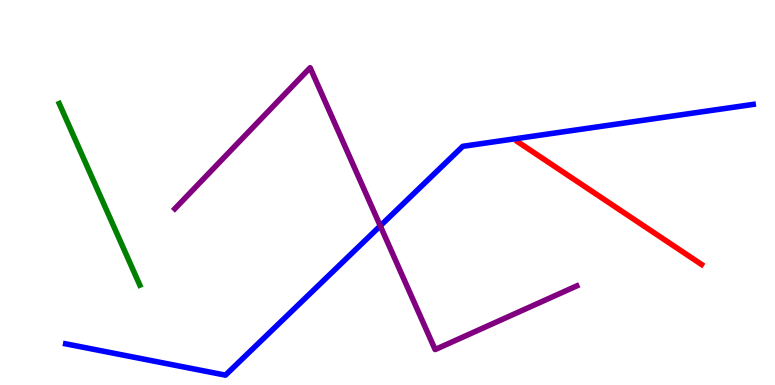[{'lines': ['blue', 'red'], 'intersections': []}, {'lines': ['green', 'red'], 'intersections': []}, {'lines': ['purple', 'red'], 'intersections': []}, {'lines': ['blue', 'green'], 'intersections': []}, {'lines': ['blue', 'purple'], 'intersections': [{'x': 4.91, 'y': 4.13}]}, {'lines': ['green', 'purple'], 'intersections': []}]